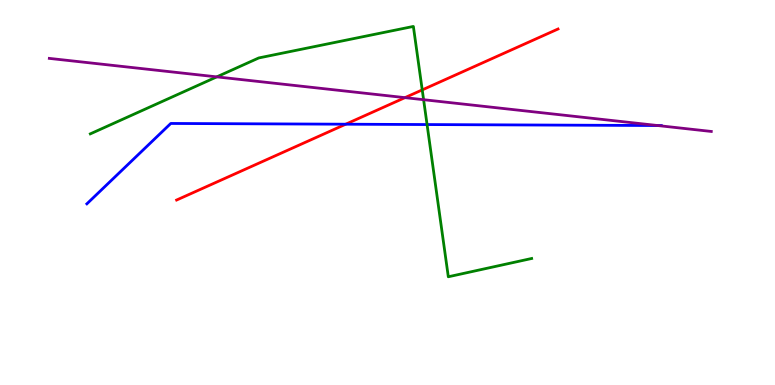[{'lines': ['blue', 'red'], 'intersections': [{'x': 4.46, 'y': 6.77}]}, {'lines': ['green', 'red'], 'intersections': [{'x': 5.45, 'y': 7.66}]}, {'lines': ['purple', 'red'], 'intersections': [{'x': 5.23, 'y': 7.46}]}, {'lines': ['blue', 'green'], 'intersections': [{'x': 5.51, 'y': 6.76}]}, {'lines': ['blue', 'purple'], 'intersections': [{'x': 8.49, 'y': 6.74}]}, {'lines': ['green', 'purple'], 'intersections': [{'x': 2.8, 'y': 8.0}, {'x': 5.47, 'y': 7.41}]}]